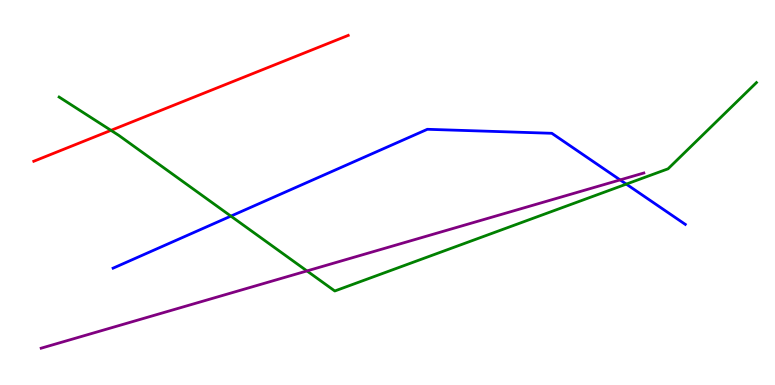[{'lines': ['blue', 'red'], 'intersections': []}, {'lines': ['green', 'red'], 'intersections': [{'x': 1.43, 'y': 6.61}]}, {'lines': ['purple', 'red'], 'intersections': []}, {'lines': ['blue', 'green'], 'intersections': [{'x': 2.98, 'y': 4.39}, {'x': 8.08, 'y': 5.22}]}, {'lines': ['blue', 'purple'], 'intersections': [{'x': 8.0, 'y': 5.33}]}, {'lines': ['green', 'purple'], 'intersections': [{'x': 3.96, 'y': 2.96}]}]